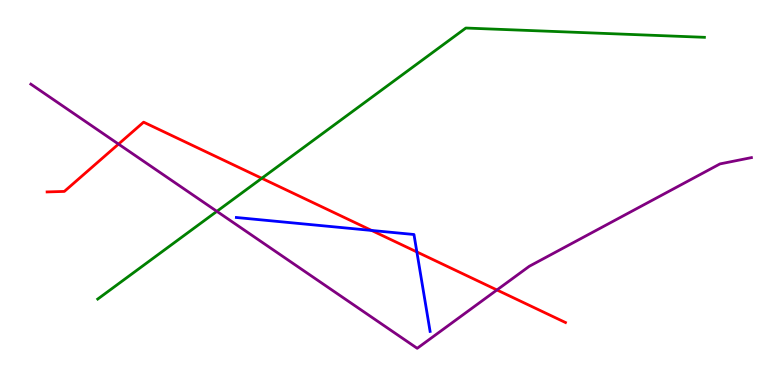[{'lines': ['blue', 'red'], 'intersections': [{'x': 4.79, 'y': 4.01}, {'x': 5.38, 'y': 3.46}]}, {'lines': ['green', 'red'], 'intersections': [{'x': 3.38, 'y': 5.37}]}, {'lines': ['purple', 'red'], 'intersections': [{'x': 1.53, 'y': 6.26}, {'x': 6.41, 'y': 2.47}]}, {'lines': ['blue', 'green'], 'intersections': []}, {'lines': ['blue', 'purple'], 'intersections': []}, {'lines': ['green', 'purple'], 'intersections': [{'x': 2.8, 'y': 4.51}]}]